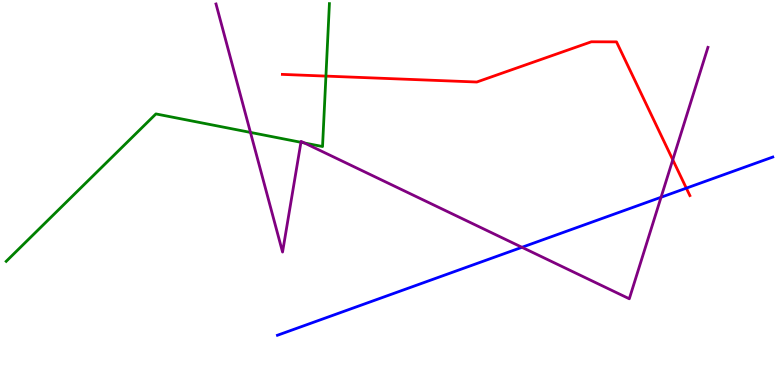[{'lines': ['blue', 'red'], 'intersections': [{'x': 8.86, 'y': 5.11}]}, {'lines': ['green', 'red'], 'intersections': [{'x': 4.21, 'y': 8.02}]}, {'lines': ['purple', 'red'], 'intersections': [{'x': 8.68, 'y': 5.85}]}, {'lines': ['blue', 'green'], 'intersections': []}, {'lines': ['blue', 'purple'], 'intersections': [{'x': 6.73, 'y': 3.58}, {'x': 8.53, 'y': 4.88}]}, {'lines': ['green', 'purple'], 'intersections': [{'x': 3.23, 'y': 6.56}, {'x': 3.88, 'y': 6.3}, {'x': 3.93, 'y': 6.29}]}]